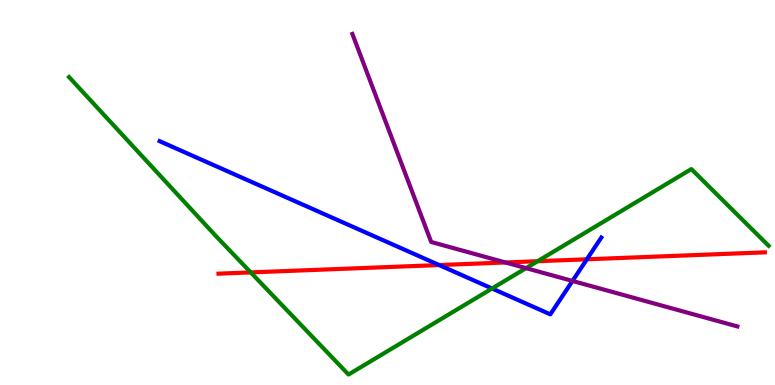[{'lines': ['blue', 'red'], 'intersections': [{'x': 5.67, 'y': 3.12}, {'x': 7.57, 'y': 3.27}]}, {'lines': ['green', 'red'], 'intersections': [{'x': 3.24, 'y': 2.92}, {'x': 6.94, 'y': 3.22}]}, {'lines': ['purple', 'red'], 'intersections': [{'x': 6.52, 'y': 3.18}]}, {'lines': ['blue', 'green'], 'intersections': [{'x': 6.35, 'y': 2.51}]}, {'lines': ['blue', 'purple'], 'intersections': [{'x': 7.39, 'y': 2.7}]}, {'lines': ['green', 'purple'], 'intersections': [{'x': 6.79, 'y': 3.04}]}]